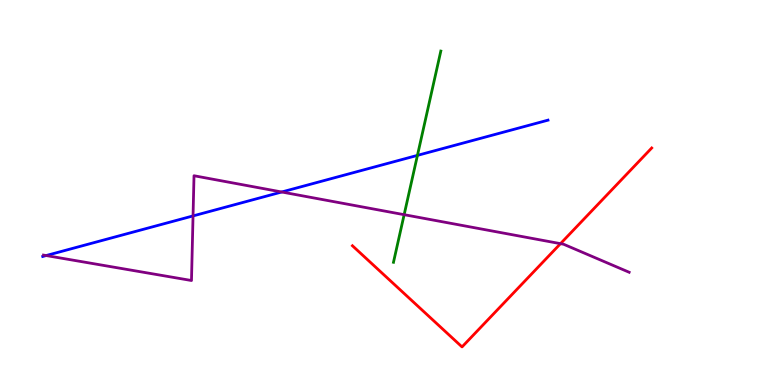[{'lines': ['blue', 'red'], 'intersections': []}, {'lines': ['green', 'red'], 'intersections': []}, {'lines': ['purple', 'red'], 'intersections': [{'x': 7.23, 'y': 3.67}]}, {'lines': ['blue', 'green'], 'intersections': [{'x': 5.39, 'y': 5.96}]}, {'lines': ['blue', 'purple'], 'intersections': [{'x': 0.595, 'y': 3.36}, {'x': 2.49, 'y': 4.39}, {'x': 3.64, 'y': 5.01}]}, {'lines': ['green', 'purple'], 'intersections': [{'x': 5.21, 'y': 4.42}]}]